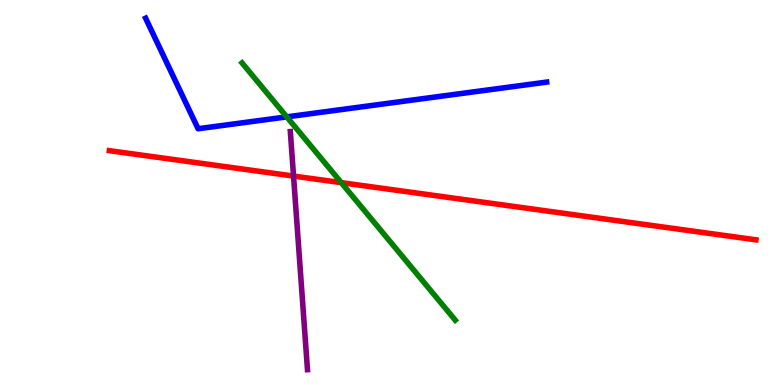[{'lines': ['blue', 'red'], 'intersections': []}, {'lines': ['green', 'red'], 'intersections': [{'x': 4.4, 'y': 5.26}]}, {'lines': ['purple', 'red'], 'intersections': [{'x': 3.79, 'y': 5.43}]}, {'lines': ['blue', 'green'], 'intersections': [{'x': 3.7, 'y': 6.96}]}, {'lines': ['blue', 'purple'], 'intersections': []}, {'lines': ['green', 'purple'], 'intersections': []}]